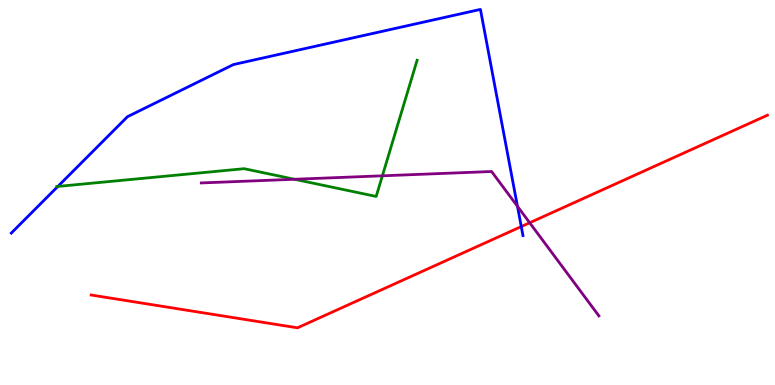[{'lines': ['blue', 'red'], 'intersections': [{'x': 6.73, 'y': 4.11}]}, {'lines': ['green', 'red'], 'intersections': []}, {'lines': ['purple', 'red'], 'intersections': [{'x': 6.83, 'y': 4.21}]}, {'lines': ['blue', 'green'], 'intersections': [{'x': 0.747, 'y': 5.16}]}, {'lines': ['blue', 'purple'], 'intersections': [{'x': 6.68, 'y': 4.64}]}, {'lines': ['green', 'purple'], 'intersections': [{'x': 3.8, 'y': 5.34}, {'x': 4.93, 'y': 5.43}]}]